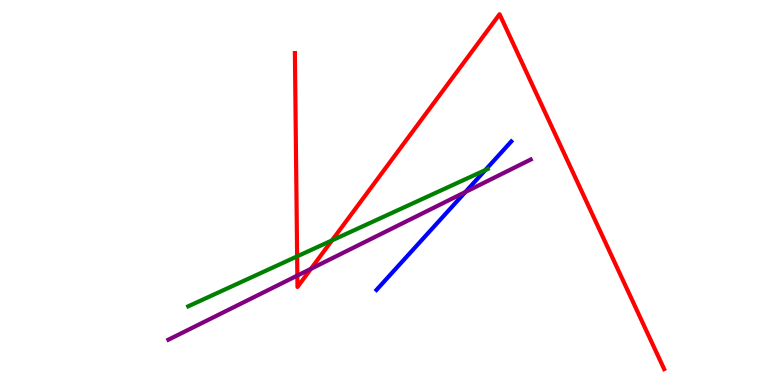[{'lines': ['blue', 'red'], 'intersections': []}, {'lines': ['green', 'red'], 'intersections': [{'x': 3.83, 'y': 3.34}, {'x': 4.28, 'y': 3.76}]}, {'lines': ['purple', 'red'], 'intersections': [{'x': 3.84, 'y': 2.84}, {'x': 4.01, 'y': 3.02}]}, {'lines': ['blue', 'green'], 'intersections': [{'x': 6.26, 'y': 5.58}]}, {'lines': ['blue', 'purple'], 'intersections': [{'x': 6.01, 'y': 5.01}]}, {'lines': ['green', 'purple'], 'intersections': []}]